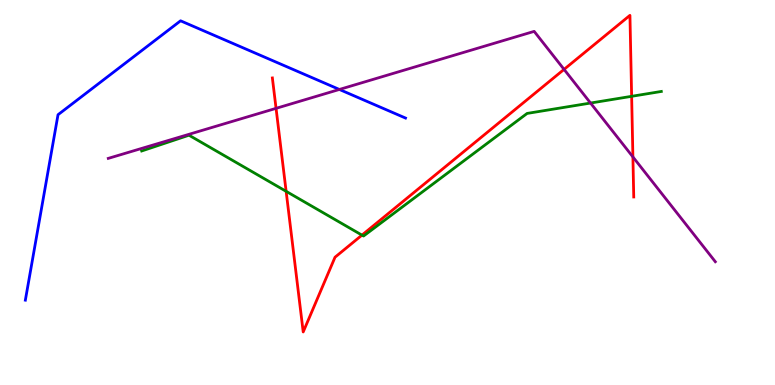[{'lines': ['blue', 'red'], 'intersections': []}, {'lines': ['green', 'red'], 'intersections': [{'x': 3.69, 'y': 5.03}, {'x': 4.67, 'y': 3.89}, {'x': 8.15, 'y': 7.5}]}, {'lines': ['purple', 'red'], 'intersections': [{'x': 3.56, 'y': 7.19}, {'x': 7.28, 'y': 8.2}, {'x': 8.17, 'y': 5.92}]}, {'lines': ['blue', 'green'], 'intersections': []}, {'lines': ['blue', 'purple'], 'intersections': [{'x': 4.38, 'y': 7.68}]}, {'lines': ['green', 'purple'], 'intersections': [{'x': 7.62, 'y': 7.32}]}]